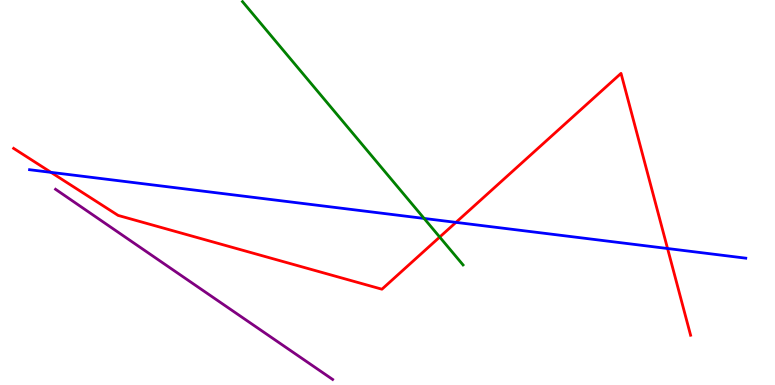[{'lines': ['blue', 'red'], 'intersections': [{'x': 0.658, 'y': 5.52}, {'x': 5.88, 'y': 4.22}, {'x': 8.61, 'y': 3.55}]}, {'lines': ['green', 'red'], 'intersections': [{'x': 5.67, 'y': 3.84}]}, {'lines': ['purple', 'red'], 'intersections': []}, {'lines': ['blue', 'green'], 'intersections': [{'x': 5.47, 'y': 4.33}]}, {'lines': ['blue', 'purple'], 'intersections': []}, {'lines': ['green', 'purple'], 'intersections': []}]